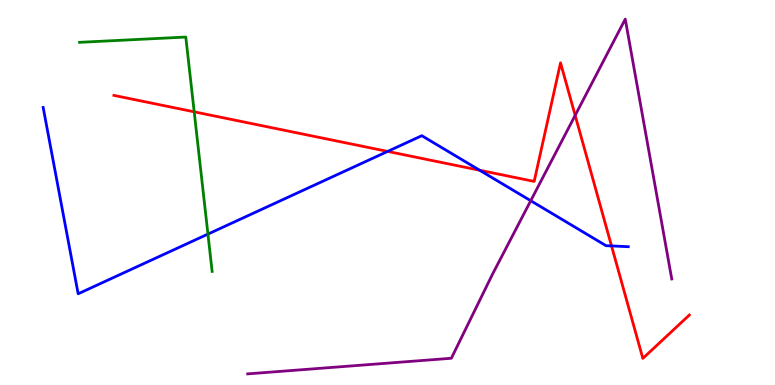[{'lines': ['blue', 'red'], 'intersections': [{'x': 5.0, 'y': 6.07}, {'x': 6.19, 'y': 5.58}, {'x': 7.89, 'y': 3.61}]}, {'lines': ['green', 'red'], 'intersections': [{'x': 2.51, 'y': 7.1}]}, {'lines': ['purple', 'red'], 'intersections': [{'x': 7.42, 'y': 7.0}]}, {'lines': ['blue', 'green'], 'intersections': [{'x': 2.68, 'y': 3.92}]}, {'lines': ['blue', 'purple'], 'intersections': [{'x': 6.85, 'y': 4.79}]}, {'lines': ['green', 'purple'], 'intersections': []}]